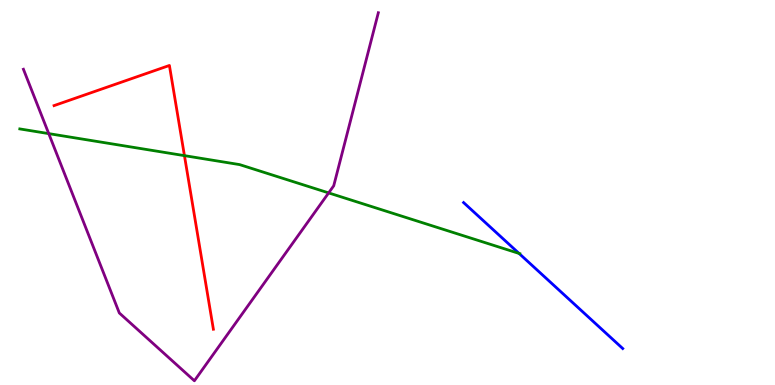[{'lines': ['blue', 'red'], 'intersections': []}, {'lines': ['green', 'red'], 'intersections': [{'x': 2.38, 'y': 5.96}]}, {'lines': ['purple', 'red'], 'intersections': []}, {'lines': ['blue', 'green'], 'intersections': [{'x': 6.7, 'y': 3.42}]}, {'lines': ['blue', 'purple'], 'intersections': []}, {'lines': ['green', 'purple'], 'intersections': [{'x': 0.629, 'y': 6.53}, {'x': 4.24, 'y': 4.99}]}]